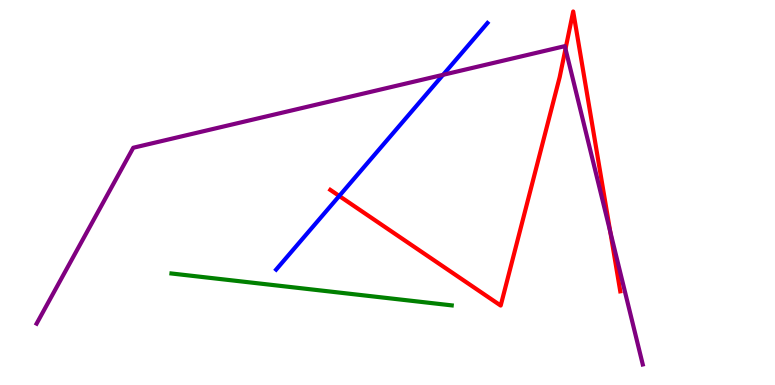[{'lines': ['blue', 'red'], 'intersections': [{'x': 4.38, 'y': 4.91}]}, {'lines': ['green', 'red'], 'intersections': []}, {'lines': ['purple', 'red'], 'intersections': [{'x': 7.3, 'y': 8.73}, {'x': 7.87, 'y': 3.99}]}, {'lines': ['blue', 'green'], 'intersections': []}, {'lines': ['blue', 'purple'], 'intersections': [{'x': 5.72, 'y': 8.06}]}, {'lines': ['green', 'purple'], 'intersections': []}]